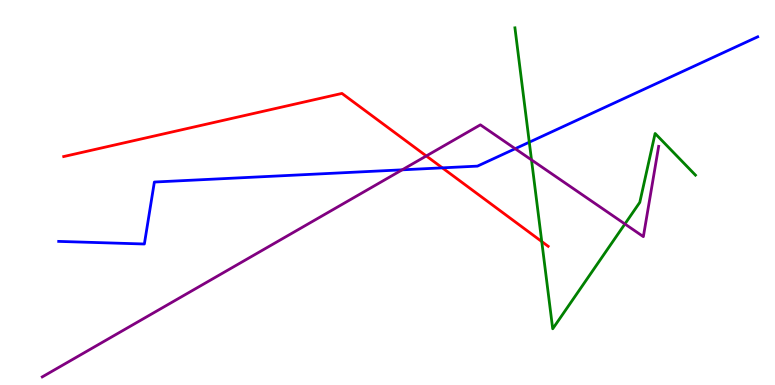[{'lines': ['blue', 'red'], 'intersections': [{'x': 5.71, 'y': 5.64}]}, {'lines': ['green', 'red'], 'intersections': [{'x': 6.99, 'y': 3.73}]}, {'lines': ['purple', 'red'], 'intersections': [{'x': 5.5, 'y': 5.95}]}, {'lines': ['blue', 'green'], 'intersections': [{'x': 6.83, 'y': 6.31}]}, {'lines': ['blue', 'purple'], 'intersections': [{'x': 5.19, 'y': 5.59}, {'x': 6.65, 'y': 6.14}]}, {'lines': ['green', 'purple'], 'intersections': [{'x': 6.86, 'y': 5.85}, {'x': 8.06, 'y': 4.18}]}]